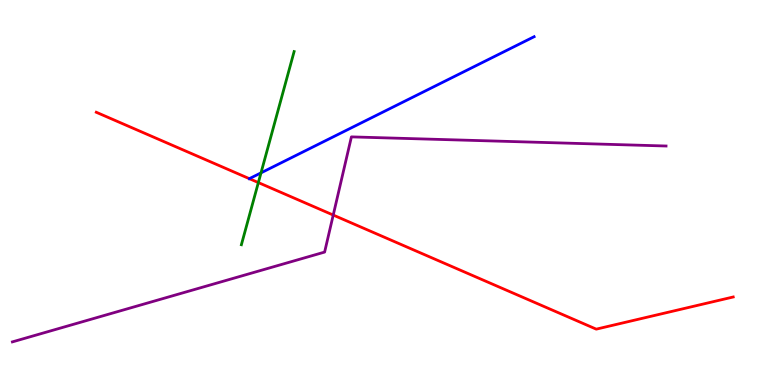[{'lines': ['blue', 'red'], 'intersections': [{'x': 3.22, 'y': 5.36}]}, {'lines': ['green', 'red'], 'intersections': [{'x': 3.33, 'y': 5.26}]}, {'lines': ['purple', 'red'], 'intersections': [{'x': 4.3, 'y': 4.41}]}, {'lines': ['blue', 'green'], 'intersections': [{'x': 3.37, 'y': 5.51}]}, {'lines': ['blue', 'purple'], 'intersections': []}, {'lines': ['green', 'purple'], 'intersections': []}]